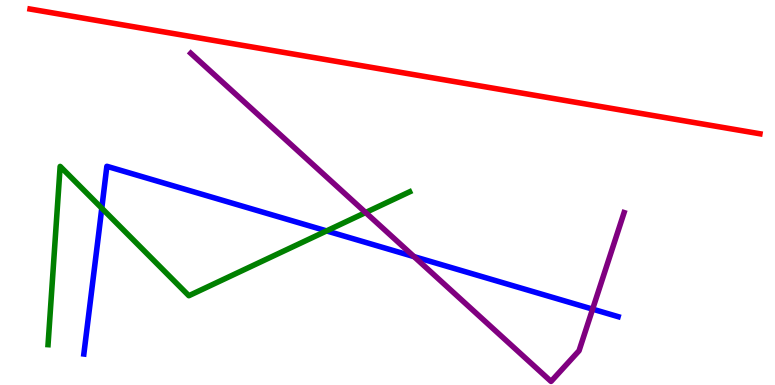[{'lines': ['blue', 'red'], 'intersections': []}, {'lines': ['green', 'red'], 'intersections': []}, {'lines': ['purple', 'red'], 'intersections': []}, {'lines': ['blue', 'green'], 'intersections': [{'x': 1.31, 'y': 4.59}, {'x': 4.21, 'y': 4.0}]}, {'lines': ['blue', 'purple'], 'intersections': [{'x': 5.34, 'y': 3.33}, {'x': 7.65, 'y': 1.97}]}, {'lines': ['green', 'purple'], 'intersections': [{'x': 4.72, 'y': 4.48}]}]